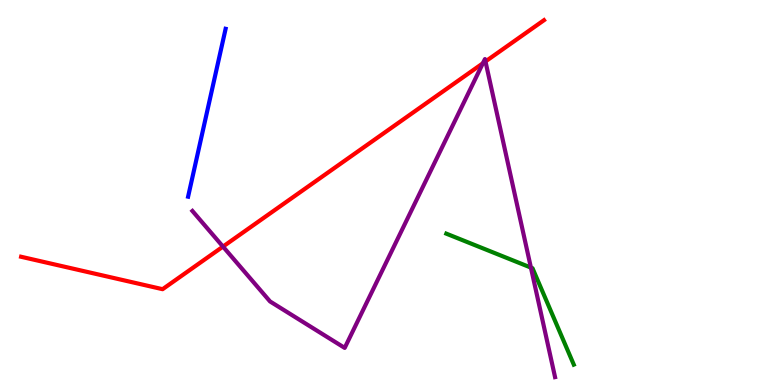[{'lines': ['blue', 'red'], 'intersections': []}, {'lines': ['green', 'red'], 'intersections': []}, {'lines': ['purple', 'red'], 'intersections': [{'x': 2.88, 'y': 3.59}, {'x': 6.23, 'y': 8.36}, {'x': 6.26, 'y': 8.4}]}, {'lines': ['blue', 'green'], 'intersections': []}, {'lines': ['blue', 'purple'], 'intersections': []}, {'lines': ['green', 'purple'], 'intersections': [{'x': 6.85, 'y': 3.05}]}]